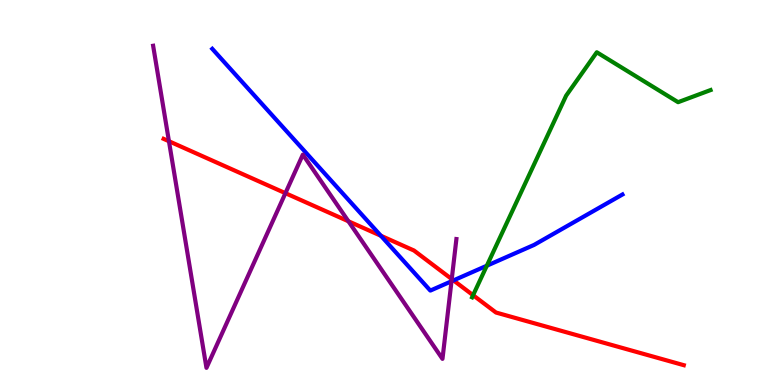[{'lines': ['blue', 'red'], 'intersections': [{'x': 4.91, 'y': 3.88}, {'x': 5.85, 'y': 2.72}]}, {'lines': ['green', 'red'], 'intersections': [{'x': 6.1, 'y': 2.33}]}, {'lines': ['purple', 'red'], 'intersections': [{'x': 2.18, 'y': 6.33}, {'x': 3.68, 'y': 4.98}, {'x': 4.5, 'y': 4.25}, {'x': 5.83, 'y': 2.75}]}, {'lines': ['blue', 'green'], 'intersections': [{'x': 6.28, 'y': 3.1}]}, {'lines': ['blue', 'purple'], 'intersections': [{'x': 5.83, 'y': 2.69}]}, {'lines': ['green', 'purple'], 'intersections': []}]